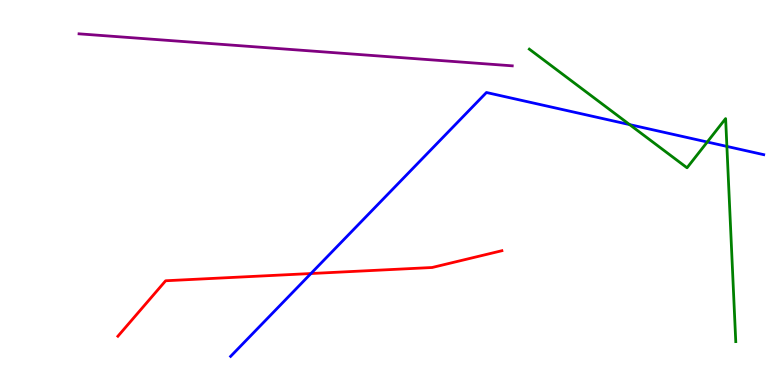[{'lines': ['blue', 'red'], 'intersections': [{'x': 4.01, 'y': 2.9}]}, {'lines': ['green', 'red'], 'intersections': []}, {'lines': ['purple', 'red'], 'intersections': []}, {'lines': ['blue', 'green'], 'intersections': [{'x': 8.12, 'y': 6.76}, {'x': 9.13, 'y': 6.31}, {'x': 9.38, 'y': 6.2}]}, {'lines': ['blue', 'purple'], 'intersections': []}, {'lines': ['green', 'purple'], 'intersections': []}]